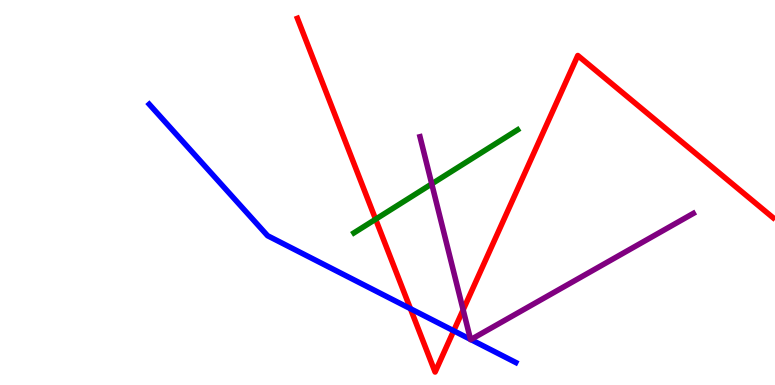[{'lines': ['blue', 'red'], 'intersections': [{'x': 5.3, 'y': 1.98}, {'x': 5.85, 'y': 1.41}]}, {'lines': ['green', 'red'], 'intersections': [{'x': 4.85, 'y': 4.31}]}, {'lines': ['purple', 'red'], 'intersections': [{'x': 5.98, 'y': 1.95}]}, {'lines': ['blue', 'green'], 'intersections': []}, {'lines': ['blue', 'purple'], 'intersections': [{'x': 6.07, 'y': 1.19}, {'x': 6.08, 'y': 1.18}]}, {'lines': ['green', 'purple'], 'intersections': [{'x': 5.57, 'y': 5.22}]}]